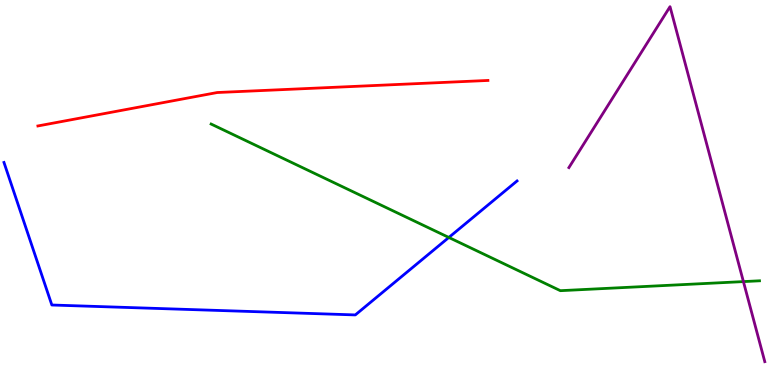[{'lines': ['blue', 'red'], 'intersections': []}, {'lines': ['green', 'red'], 'intersections': []}, {'lines': ['purple', 'red'], 'intersections': []}, {'lines': ['blue', 'green'], 'intersections': [{'x': 5.79, 'y': 3.83}]}, {'lines': ['blue', 'purple'], 'intersections': []}, {'lines': ['green', 'purple'], 'intersections': [{'x': 9.59, 'y': 2.69}]}]